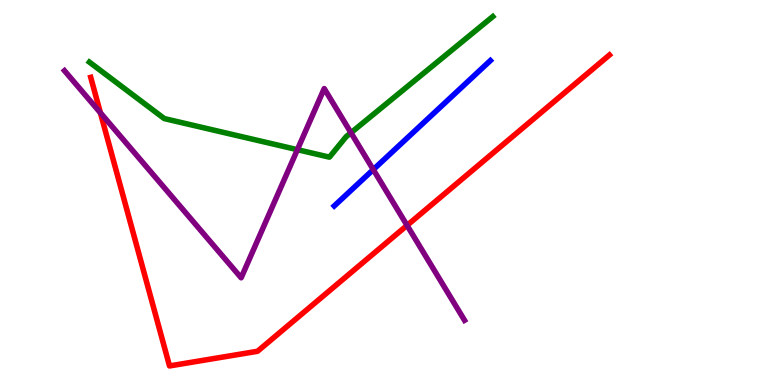[{'lines': ['blue', 'red'], 'intersections': []}, {'lines': ['green', 'red'], 'intersections': []}, {'lines': ['purple', 'red'], 'intersections': [{'x': 1.3, 'y': 7.07}, {'x': 5.25, 'y': 4.15}]}, {'lines': ['blue', 'green'], 'intersections': []}, {'lines': ['blue', 'purple'], 'intersections': [{'x': 4.82, 'y': 5.59}]}, {'lines': ['green', 'purple'], 'intersections': [{'x': 3.84, 'y': 6.11}, {'x': 4.53, 'y': 6.55}]}]